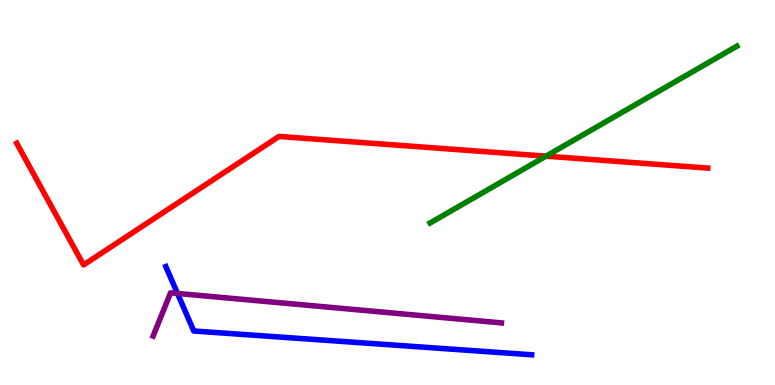[{'lines': ['blue', 'red'], 'intersections': []}, {'lines': ['green', 'red'], 'intersections': [{'x': 7.05, 'y': 5.94}]}, {'lines': ['purple', 'red'], 'intersections': []}, {'lines': ['blue', 'green'], 'intersections': []}, {'lines': ['blue', 'purple'], 'intersections': [{'x': 2.29, 'y': 2.38}]}, {'lines': ['green', 'purple'], 'intersections': []}]